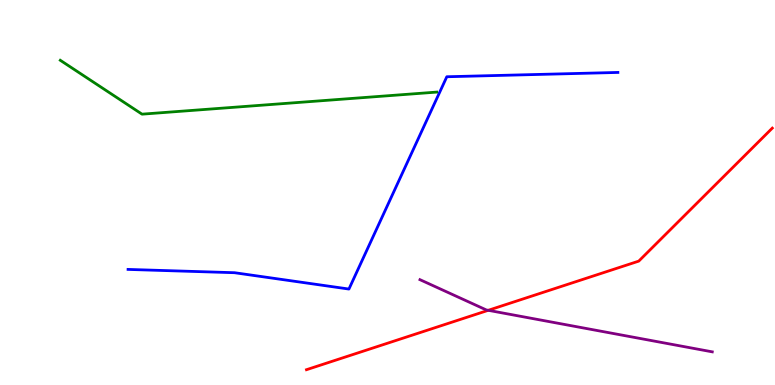[{'lines': ['blue', 'red'], 'intersections': []}, {'lines': ['green', 'red'], 'intersections': []}, {'lines': ['purple', 'red'], 'intersections': [{'x': 6.3, 'y': 1.94}]}, {'lines': ['blue', 'green'], 'intersections': []}, {'lines': ['blue', 'purple'], 'intersections': []}, {'lines': ['green', 'purple'], 'intersections': []}]